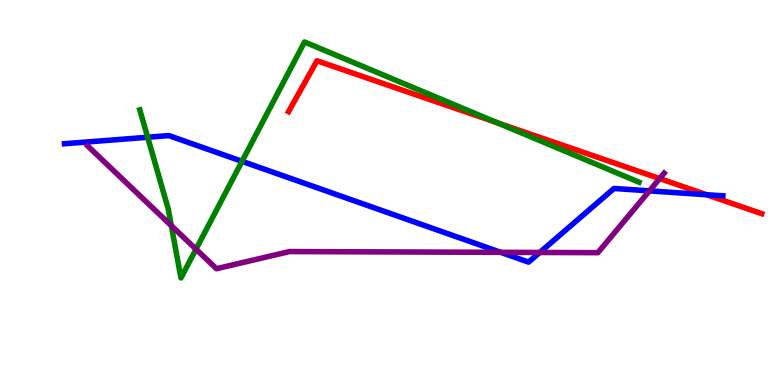[{'lines': ['blue', 'red'], 'intersections': [{'x': 9.12, 'y': 4.94}]}, {'lines': ['green', 'red'], 'intersections': [{'x': 6.41, 'y': 6.81}]}, {'lines': ['purple', 'red'], 'intersections': [{'x': 8.51, 'y': 5.36}]}, {'lines': ['blue', 'green'], 'intersections': [{'x': 1.91, 'y': 6.44}, {'x': 3.12, 'y': 5.81}]}, {'lines': ['blue', 'purple'], 'intersections': [{'x': 6.46, 'y': 3.45}, {'x': 6.96, 'y': 3.44}, {'x': 8.38, 'y': 5.04}]}, {'lines': ['green', 'purple'], 'intersections': [{'x': 2.21, 'y': 4.14}, {'x': 2.53, 'y': 3.53}]}]